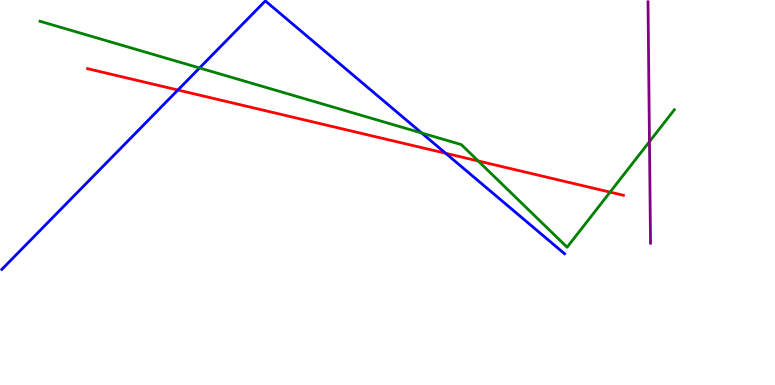[{'lines': ['blue', 'red'], 'intersections': [{'x': 2.3, 'y': 7.66}, {'x': 5.75, 'y': 6.02}]}, {'lines': ['green', 'red'], 'intersections': [{'x': 6.17, 'y': 5.82}, {'x': 7.87, 'y': 5.01}]}, {'lines': ['purple', 'red'], 'intersections': []}, {'lines': ['blue', 'green'], 'intersections': [{'x': 2.57, 'y': 8.23}, {'x': 5.44, 'y': 6.55}]}, {'lines': ['blue', 'purple'], 'intersections': []}, {'lines': ['green', 'purple'], 'intersections': [{'x': 8.38, 'y': 6.32}]}]